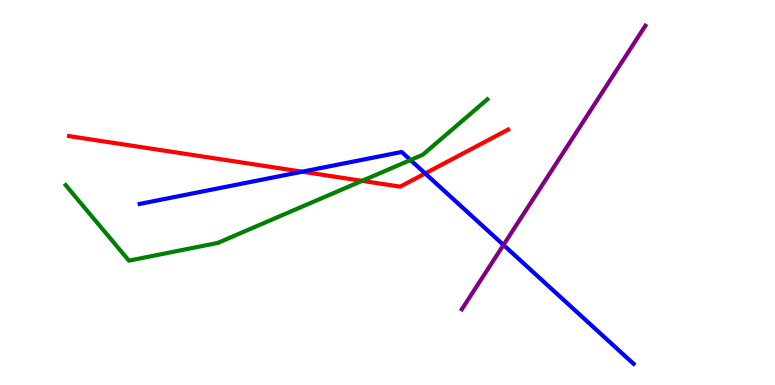[{'lines': ['blue', 'red'], 'intersections': [{'x': 3.9, 'y': 5.54}, {'x': 5.49, 'y': 5.5}]}, {'lines': ['green', 'red'], 'intersections': [{'x': 4.67, 'y': 5.3}]}, {'lines': ['purple', 'red'], 'intersections': []}, {'lines': ['blue', 'green'], 'intersections': [{'x': 5.3, 'y': 5.84}]}, {'lines': ['blue', 'purple'], 'intersections': [{'x': 6.5, 'y': 3.64}]}, {'lines': ['green', 'purple'], 'intersections': []}]